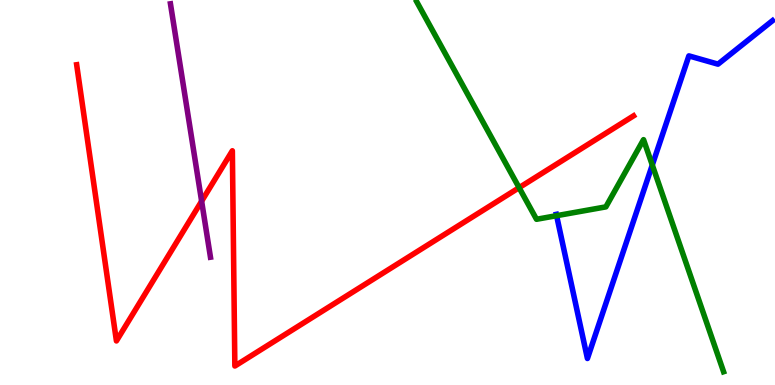[{'lines': ['blue', 'red'], 'intersections': []}, {'lines': ['green', 'red'], 'intersections': [{'x': 6.7, 'y': 5.13}]}, {'lines': ['purple', 'red'], 'intersections': [{'x': 2.6, 'y': 4.77}]}, {'lines': ['blue', 'green'], 'intersections': [{'x': 7.18, 'y': 4.4}, {'x': 8.42, 'y': 5.71}]}, {'lines': ['blue', 'purple'], 'intersections': []}, {'lines': ['green', 'purple'], 'intersections': []}]